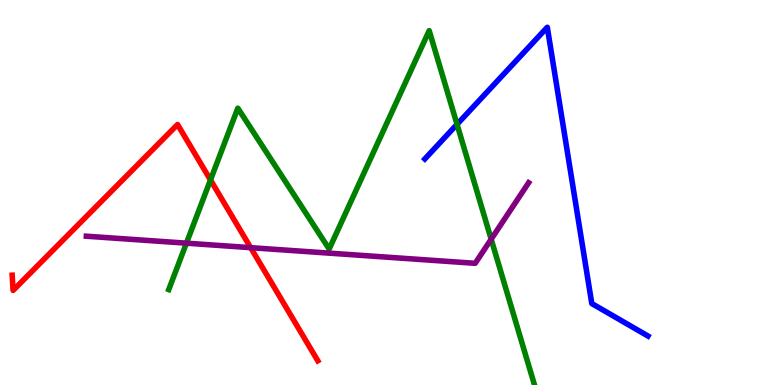[{'lines': ['blue', 'red'], 'intersections': []}, {'lines': ['green', 'red'], 'intersections': [{'x': 2.72, 'y': 5.33}]}, {'lines': ['purple', 'red'], 'intersections': [{'x': 3.23, 'y': 3.57}]}, {'lines': ['blue', 'green'], 'intersections': [{'x': 5.9, 'y': 6.77}]}, {'lines': ['blue', 'purple'], 'intersections': []}, {'lines': ['green', 'purple'], 'intersections': [{'x': 2.41, 'y': 3.68}, {'x': 6.34, 'y': 3.79}]}]